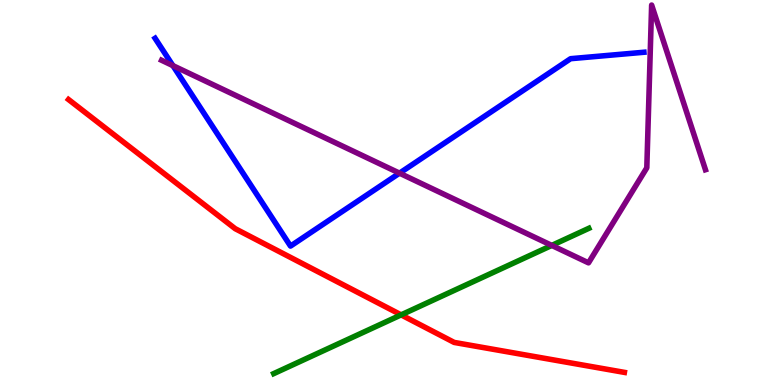[{'lines': ['blue', 'red'], 'intersections': []}, {'lines': ['green', 'red'], 'intersections': [{'x': 5.18, 'y': 1.82}]}, {'lines': ['purple', 'red'], 'intersections': []}, {'lines': ['blue', 'green'], 'intersections': []}, {'lines': ['blue', 'purple'], 'intersections': [{'x': 2.23, 'y': 8.3}, {'x': 5.15, 'y': 5.5}]}, {'lines': ['green', 'purple'], 'intersections': [{'x': 7.12, 'y': 3.63}]}]